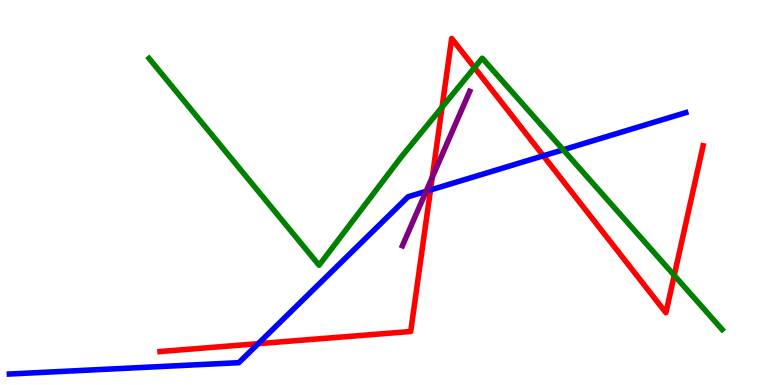[{'lines': ['blue', 'red'], 'intersections': [{'x': 3.33, 'y': 1.07}, {'x': 5.55, 'y': 5.07}, {'x': 7.01, 'y': 5.95}]}, {'lines': ['green', 'red'], 'intersections': [{'x': 5.7, 'y': 7.22}, {'x': 6.12, 'y': 8.24}, {'x': 8.7, 'y': 2.85}]}, {'lines': ['purple', 'red'], 'intersections': [{'x': 5.58, 'y': 5.4}]}, {'lines': ['blue', 'green'], 'intersections': [{'x': 7.27, 'y': 6.11}]}, {'lines': ['blue', 'purple'], 'intersections': [{'x': 5.5, 'y': 5.03}]}, {'lines': ['green', 'purple'], 'intersections': []}]